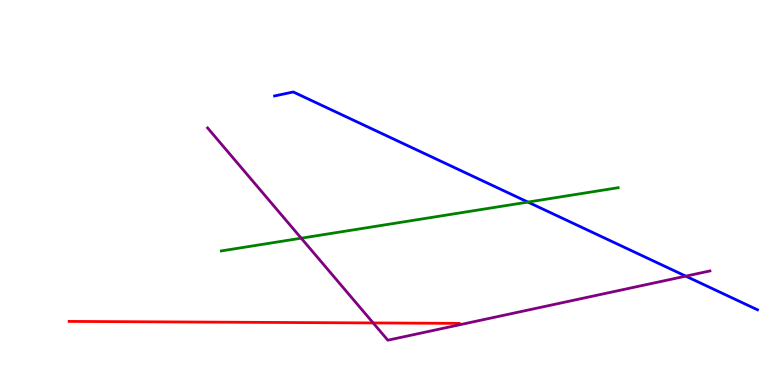[{'lines': ['blue', 'red'], 'intersections': []}, {'lines': ['green', 'red'], 'intersections': []}, {'lines': ['purple', 'red'], 'intersections': [{'x': 4.82, 'y': 1.61}]}, {'lines': ['blue', 'green'], 'intersections': [{'x': 6.81, 'y': 4.75}]}, {'lines': ['blue', 'purple'], 'intersections': [{'x': 8.85, 'y': 2.83}]}, {'lines': ['green', 'purple'], 'intersections': [{'x': 3.89, 'y': 3.81}]}]